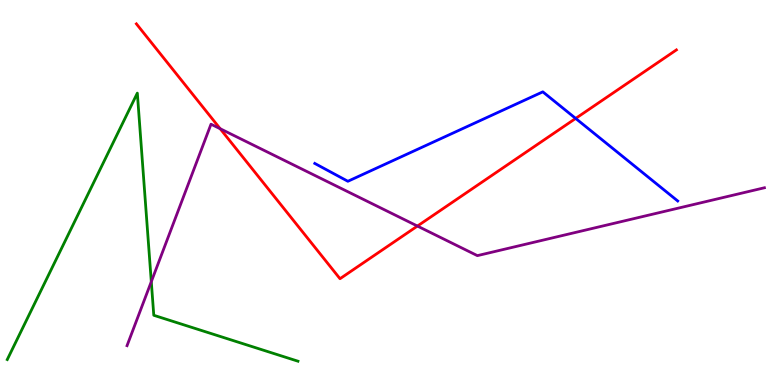[{'lines': ['blue', 'red'], 'intersections': [{'x': 7.43, 'y': 6.92}]}, {'lines': ['green', 'red'], 'intersections': []}, {'lines': ['purple', 'red'], 'intersections': [{'x': 2.84, 'y': 6.66}, {'x': 5.39, 'y': 4.13}]}, {'lines': ['blue', 'green'], 'intersections': []}, {'lines': ['blue', 'purple'], 'intersections': []}, {'lines': ['green', 'purple'], 'intersections': [{'x': 1.95, 'y': 2.68}]}]